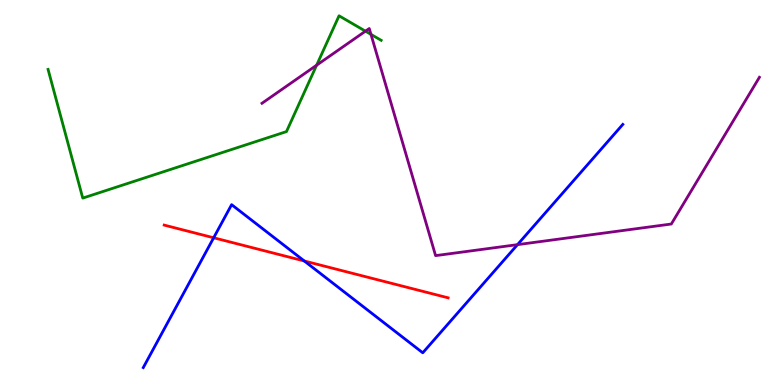[{'lines': ['blue', 'red'], 'intersections': [{'x': 2.76, 'y': 3.82}, {'x': 3.93, 'y': 3.22}]}, {'lines': ['green', 'red'], 'intersections': []}, {'lines': ['purple', 'red'], 'intersections': []}, {'lines': ['blue', 'green'], 'intersections': []}, {'lines': ['blue', 'purple'], 'intersections': [{'x': 6.68, 'y': 3.65}]}, {'lines': ['green', 'purple'], 'intersections': [{'x': 4.09, 'y': 8.31}, {'x': 4.72, 'y': 9.19}, {'x': 4.79, 'y': 9.11}]}]